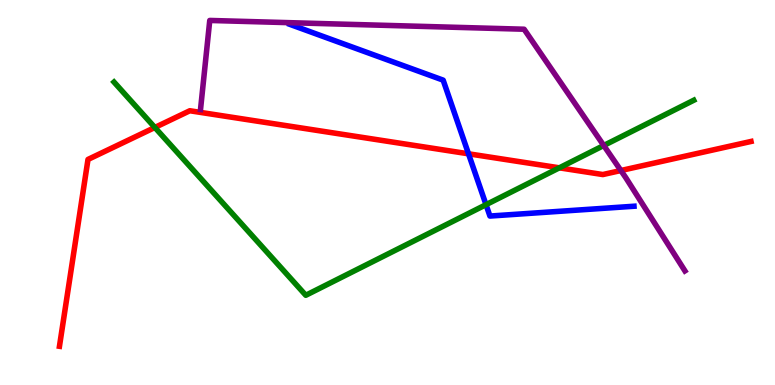[{'lines': ['blue', 'red'], 'intersections': [{'x': 6.05, 'y': 6.01}]}, {'lines': ['green', 'red'], 'intersections': [{'x': 2.0, 'y': 6.69}, {'x': 7.22, 'y': 5.64}]}, {'lines': ['purple', 'red'], 'intersections': [{'x': 8.01, 'y': 5.57}]}, {'lines': ['blue', 'green'], 'intersections': [{'x': 6.27, 'y': 4.68}]}, {'lines': ['blue', 'purple'], 'intersections': []}, {'lines': ['green', 'purple'], 'intersections': [{'x': 7.79, 'y': 6.22}]}]